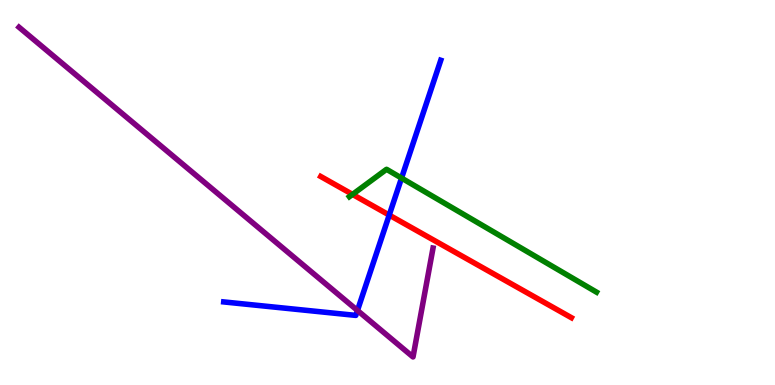[{'lines': ['blue', 'red'], 'intersections': [{'x': 5.02, 'y': 4.41}]}, {'lines': ['green', 'red'], 'intersections': [{'x': 4.55, 'y': 4.95}]}, {'lines': ['purple', 'red'], 'intersections': []}, {'lines': ['blue', 'green'], 'intersections': [{'x': 5.18, 'y': 5.37}]}, {'lines': ['blue', 'purple'], 'intersections': [{'x': 4.61, 'y': 1.94}]}, {'lines': ['green', 'purple'], 'intersections': []}]